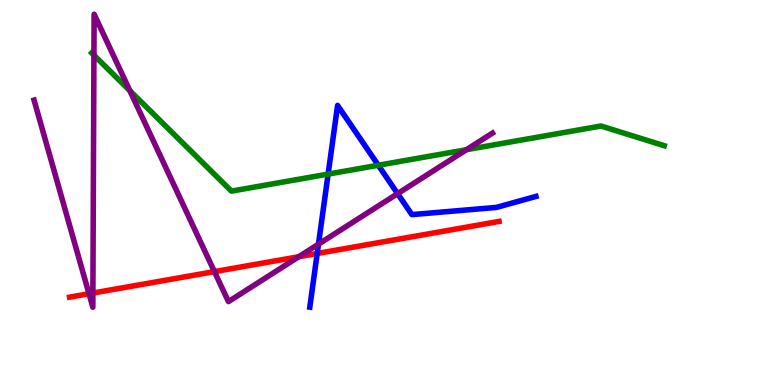[{'lines': ['blue', 'red'], 'intersections': [{'x': 4.09, 'y': 3.42}]}, {'lines': ['green', 'red'], 'intersections': []}, {'lines': ['purple', 'red'], 'intersections': [{'x': 1.15, 'y': 2.37}, {'x': 1.2, 'y': 2.39}, {'x': 2.77, 'y': 2.94}, {'x': 3.85, 'y': 3.33}]}, {'lines': ['blue', 'green'], 'intersections': [{'x': 4.23, 'y': 5.48}, {'x': 4.88, 'y': 5.71}]}, {'lines': ['blue', 'purple'], 'intersections': [{'x': 4.11, 'y': 3.66}, {'x': 5.13, 'y': 4.97}]}, {'lines': ['green', 'purple'], 'intersections': [{'x': 1.21, 'y': 8.57}, {'x': 1.68, 'y': 7.64}, {'x': 6.02, 'y': 6.11}]}]